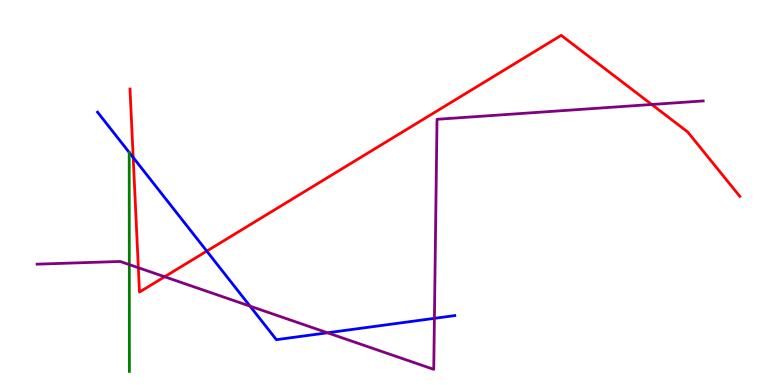[{'lines': ['blue', 'red'], 'intersections': [{'x': 1.72, 'y': 5.91}, {'x': 2.67, 'y': 3.48}]}, {'lines': ['green', 'red'], 'intersections': []}, {'lines': ['purple', 'red'], 'intersections': [{'x': 1.79, 'y': 3.05}, {'x': 2.12, 'y': 2.81}, {'x': 8.41, 'y': 7.29}]}, {'lines': ['blue', 'green'], 'intersections': []}, {'lines': ['blue', 'purple'], 'intersections': [{'x': 3.23, 'y': 2.05}, {'x': 4.23, 'y': 1.36}, {'x': 5.61, 'y': 1.73}]}, {'lines': ['green', 'purple'], 'intersections': [{'x': 1.67, 'y': 3.13}]}]